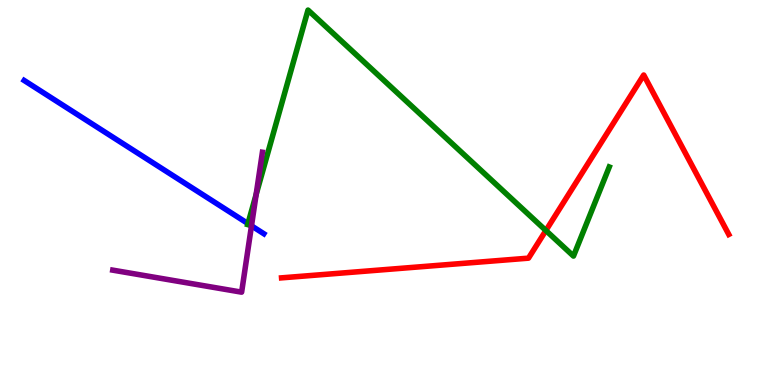[{'lines': ['blue', 'red'], 'intersections': []}, {'lines': ['green', 'red'], 'intersections': [{'x': 7.04, 'y': 4.01}]}, {'lines': ['purple', 'red'], 'intersections': []}, {'lines': ['blue', 'green'], 'intersections': [{'x': 3.2, 'y': 4.19}]}, {'lines': ['blue', 'purple'], 'intersections': [{'x': 3.24, 'y': 4.13}]}, {'lines': ['green', 'purple'], 'intersections': [{'x': 3.31, 'y': 4.95}]}]